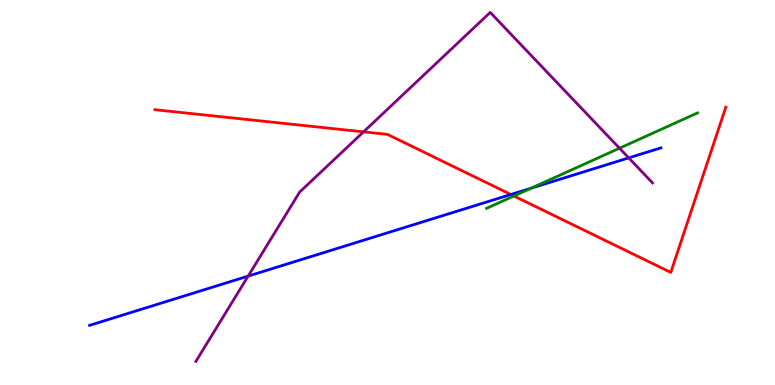[{'lines': ['blue', 'red'], 'intersections': [{'x': 6.59, 'y': 4.95}]}, {'lines': ['green', 'red'], 'intersections': [{'x': 6.63, 'y': 4.91}]}, {'lines': ['purple', 'red'], 'intersections': [{'x': 4.69, 'y': 6.57}]}, {'lines': ['blue', 'green'], 'intersections': [{'x': 6.85, 'y': 5.11}]}, {'lines': ['blue', 'purple'], 'intersections': [{'x': 3.2, 'y': 2.83}, {'x': 8.11, 'y': 5.9}]}, {'lines': ['green', 'purple'], 'intersections': [{'x': 7.99, 'y': 6.15}]}]